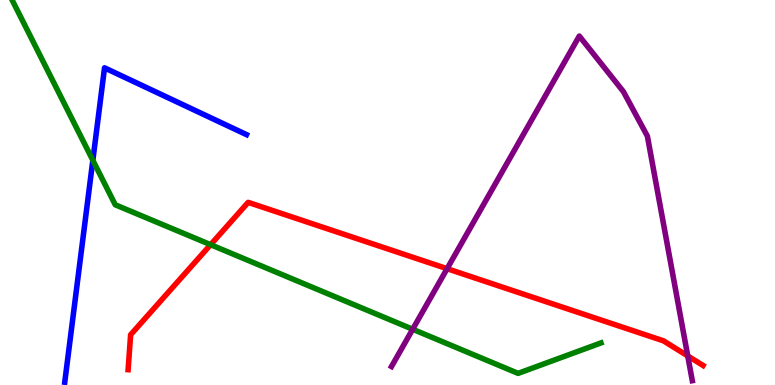[{'lines': ['blue', 'red'], 'intersections': []}, {'lines': ['green', 'red'], 'intersections': [{'x': 2.72, 'y': 3.64}]}, {'lines': ['purple', 'red'], 'intersections': [{'x': 5.77, 'y': 3.02}, {'x': 8.87, 'y': 0.755}]}, {'lines': ['blue', 'green'], 'intersections': [{'x': 1.2, 'y': 5.84}]}, {'lines': ['blue', 'purple'], 'intersections': []}, {'lines': ['green', 'purple'], 'intersections': [{'x': 5.32, 'y': 1.45}]}]